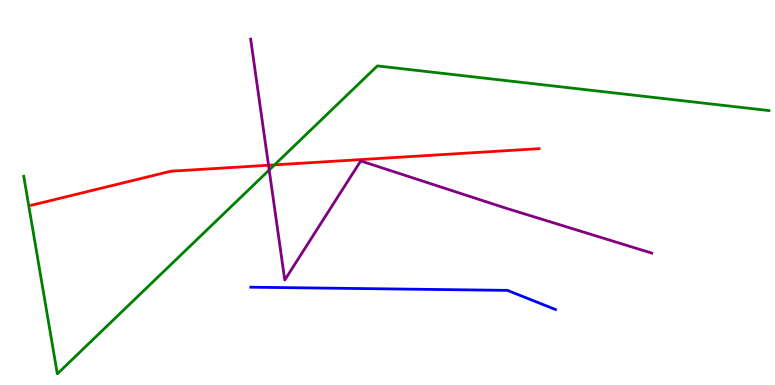[{'lines': ['blue', 'red'], 'intersections': []}, {'lines': ['green', 'red'], 'intersections': [{'x': 3.54, 'y': 5.72}]}, {'lines': ['purple', 'red'], 'intersections': [{'x': 3.46, 'y': 5.71}]}, {'lines': ['blue', 'green'], 'intersections': []}, {'lines': ['blue', 'purple'], 'intersections': []}, {'lines': ['green', 'purple'], 'intersections': [{'x': 3.47, 'y': 5.58}]}]